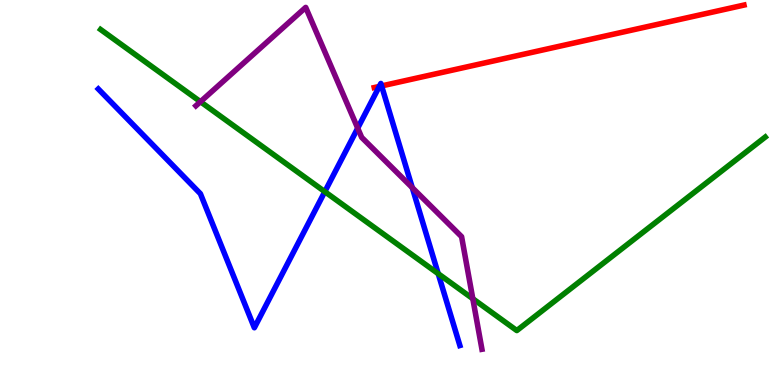[{'lines': ['blue', 'red'], 'intersections': [{'x': 4.89, 'y': 7.75}, {'x': 4.92, 'y': 7.77}]}, {'lines': ['green', 'red'], 'intersections': []}, {'lines': ['purple', 'red'], 'intersections': []}, {'lines': ['blue', 'green'], 'intersections': [{'x': 4.19, 'y': 5.02}, {'x': 5.65, 'y': 2.89}]}, {'lines': ['blue', 'purple'], 'intersections': [{'x': 4.62, 'y': 6.67}, {'x': 5.32, 'y': 5.13}]}, {'lines': ['green', 'purple'], 'intersections': [{'x': 2.59, 'y': 7.36}, {'x': 6.1, 'y': 2.24}]}]